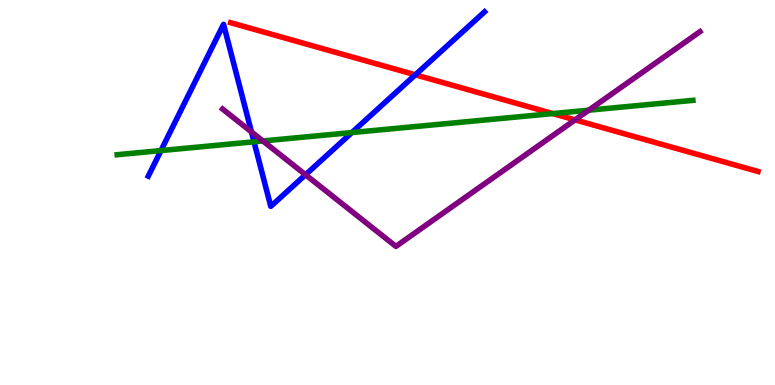[{'lines': ['blue', 'red'], 'intersections': [{'x': 5.36, 'y': 8.06}]}, {'lines': ['green', 'red'], 'intersections': [{'x': 7.13, 'y': 7.05}]}, {'lines': ['purple', 'red'], 'intersections': [{'x': 7.42, 'y': 6.89}]}, {'lines': ['blue', 'green'], 'intersections': [{'x': 2.08, 'y': 6.09}, {'x': 3.28, 'y': 6.32}, {'x': 4.54, 'y': 6.56}]}, {'lines': ['blue', 'purple'], 'intersections': [{'x': 3.24, 'y': 6.57}, {'x': 3.94, 'y': 5.46}]}, {'lines': ['green', 'purple'], 'intersections': [{'x': 3.39, 'y': 6.34}, {'x': 7.6, 'y': 7.14}]}]